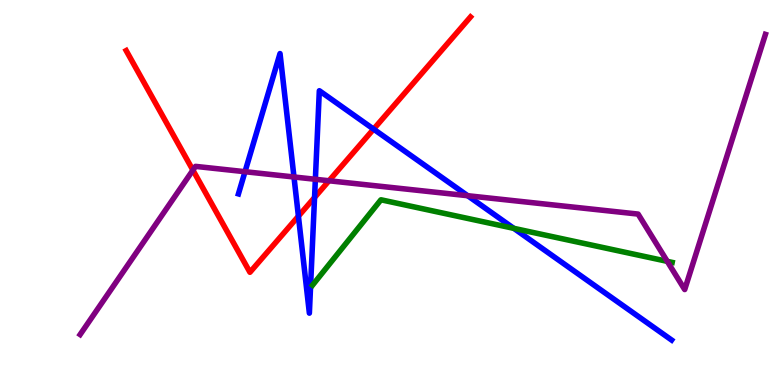[{'lines': ['blue', 'red'], 'intersections': [{'x': 3.85, 'y': 4.38}, {'x': 4.06, 'y': 4.87}, {'x': 4.82, 'y': 6.65}]}, {'lines': ['green', 'red'], 'intersections': []}, {'lines': ['purple', 'red'], 'intersections': [{'x': 2.49, 'y': 5.58}, {'x': 4.25, 'y': 5.3}]}, {'lines': ['blue', 'green'], 'intersections': [{'x': 6.63, 'y': 4.07}]}, {'lines': ['blue', 'purple'], 'intersections': [{'x': 3.16, 'y': 5.54}, {'x': 3.79, 'y': 5.4}, {'x': 4.07, 'y': 5.34}, {'x': 6.03, 'y': 4.92}]}, {'lines': ['green', 'purple'], 'intersections': [{'x': 8.61, 'y': 3.21}]}]